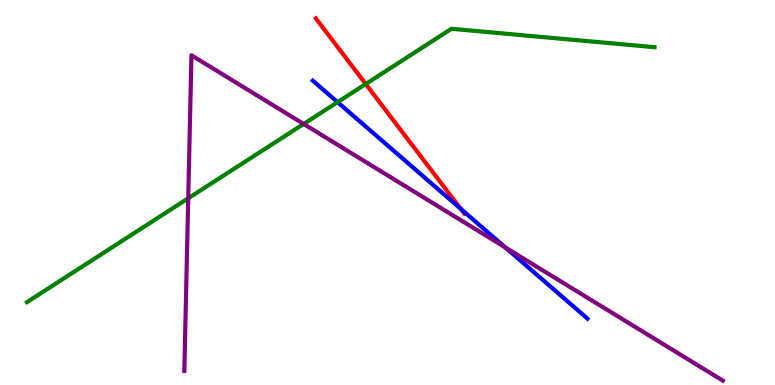[{'lines': ['blue', 'red'], 'intersections': [{'x': 5.94, 'y': 4.58}]}, {'lines': ['green', 'red'], 'intersections': [{'x': 4.72, 'y': 7.82}]}, {'lines': ['purple', 'red'], 'intersections': []}, {'lines': ['blue', 'green'], 'intersections': [{'x': 4.36, 'y': 7.35}]}, {'lines': ['blue', 'purple'], 'intersections': [{'x': 6.52, 'y': 3.57}]}, {'lines': ['green', 'purple'], 'intersections': [{'x': 2.43, 'y': 4.85}, {'x': 3.92, 'y': 6.78}]}]